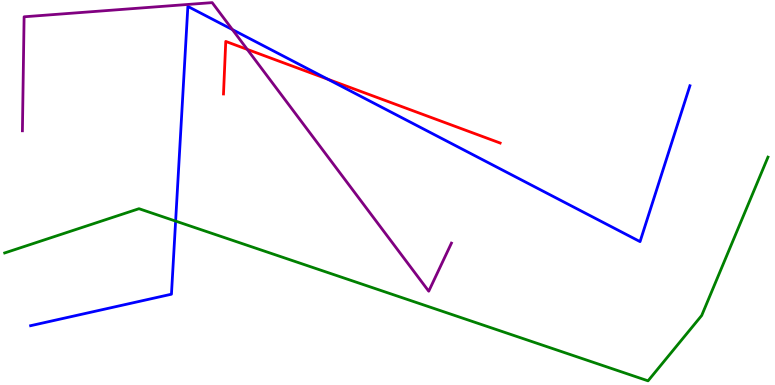[{'lines': ['blue', 'red'], 'intersections': [{'x': 4.23, 'y': 7.94}]}, {'lines': ['green', 'red'], 'intersections': []}, {'lines': ['purple', 'red'], 'intersections': [{'x': 3.19, 'y': 8.72}]}, {'lines': ['blue', 'green'], 'intersections': [{'x': 2.27, 'y': 4.26}]}, {'lines': ['blue', 'purple'], 'intersections': [{'x': 3.0, 'y': 9.23}]}, {'lines': ['green', 'purple'], 'intersections': []}]